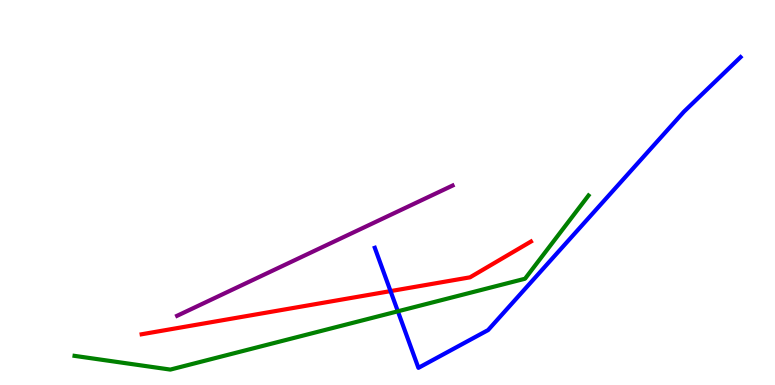[{'lines': ['blue', 'red'], 'intersections': [{'x': 5.04, 'y': 2.44}]}, {'lines': ['green', 'red'], 'intersections': []}, {'lines': ['purple', 'red'], 'intersections': []}, {'lines': ['blue', 'green'], 'intersections': [{'x': 5.13, 'y': 1.91}]}, {'lines': ['blue', 'purple'], 'intersections': []}, {'lines': ['green', 'purple'], 'intersections': []}]